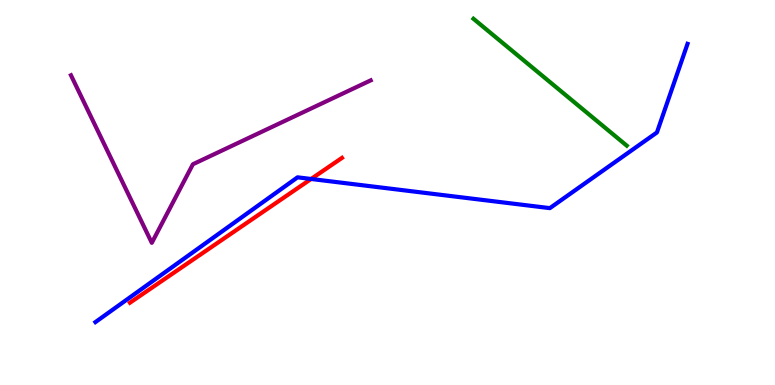[{'lines': ['blue', 'red'], 'intersections': [{'x': 4.01, 'y': 5.35}]}, {'lines': ['green', 'red'], 'intersections': []}, {'lines': ['purple', 'red'], 'intersections': []}, {'lines': ['blue', 'green'], 'intersections': []}, {'lines': ['blue', 'purple'], 'intersections': []}, {'lines': ['green', 'purple'], 'intersections': []}]